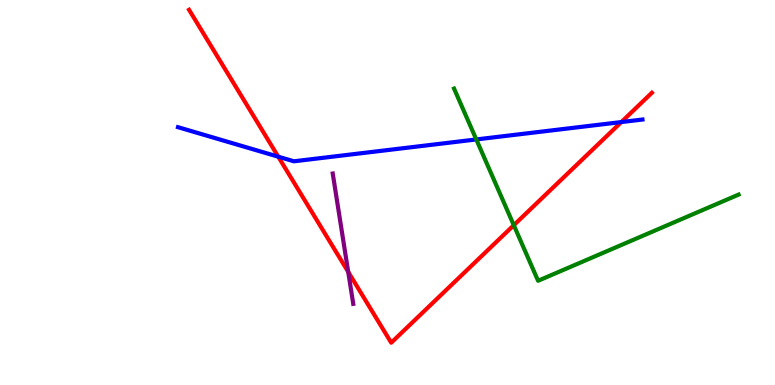[{'lines': ['blue', 'red'], 'intersections': [{'x': 3.59, 'y': 5.93}, {'x': 8.02, 'y': 6.83}]}, {'lines': ['green', 'red'], 'intersections': [{'x': 6.63, 'y': 4.15}]}, {'lines': ['purple', 'red'], 'intersections': [{'x': 4.49, 'y': 2.94}]}, {'lines': ['blue', 'green'], 'intersections': [{'x': 6.15, 'y': 6.38}]}, {'lines': ['blue', 'purple'], 'intersections': []}, {'lines': ['green', 'purple'], 'intersections': []}]